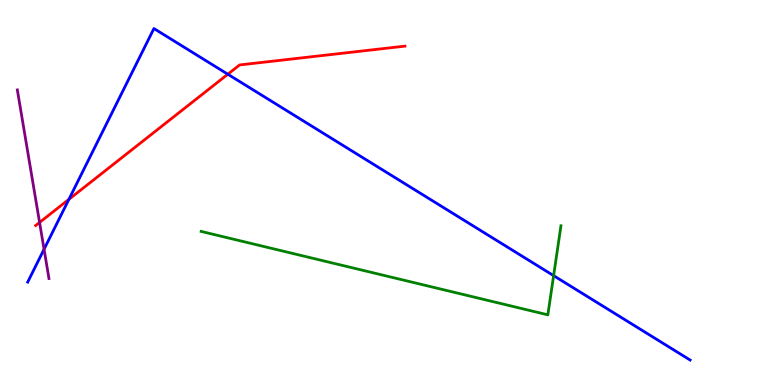[{'lines': ['blue', 'red'], 'intersections': [{'x': 0.889, 'y': 4.82}, {'x': 2.94, 'y': 8.07}]}, {'lines': ['green', 'red'], 'intersections': []}, {'lines': ['purple', 'red'], 'intersections': [{'x': 0.511, 'y': 4.22}]}, {'lines': ['blue', 'green'], 'intersections': [{'x': 7.14, 'y': 2.84}]}, {'lines': ['blue', 'purple'], 'intersections': [{'x': 0.569, 'y': 3.53}]}, {'lines': ['green', 'purple'], 'intersections': []}]